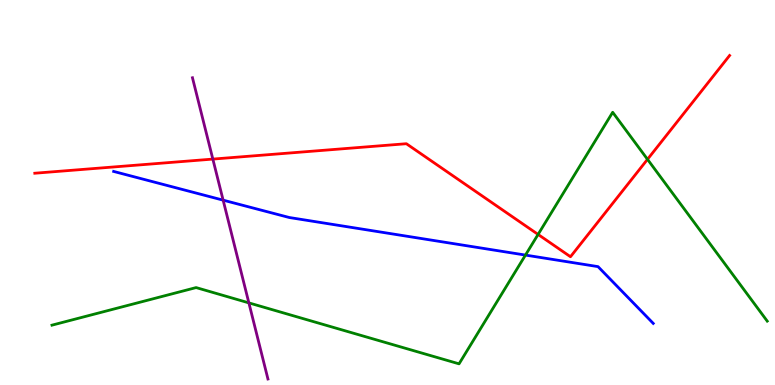[{'lines': ['blue', 'red'], 'intersections': []}, {'lines': ['green', 'red'], 'intersections': [{'x': 6.94, 'y': 3.91}, {'x': 8.35, 'y': 5.86}]}, {'lines': ['purple', 'red'], 'intersections': [{'x': 2.75, 'y': 5.87}]}, {'lines': ['blue', 'green'], 'intersections': [{'x': 6.78, 'y': 3.37}]}, {'lines': ['blue', 'purple'], 'intersections': [{'x': 2.88, 'y': 4.8}]}, {'lines': ['green', 'purple'], 'intersections': [{'x': 3.21, 'y': 2.13}]}]